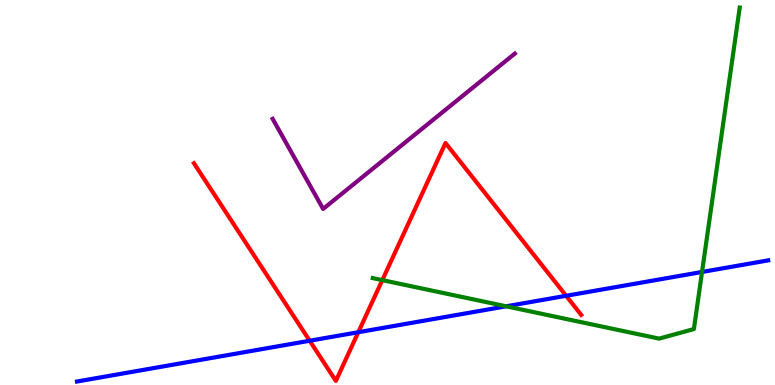[{'lines': ['blue', 'red'], 'intersections': [{'x': 4.0, 'y': 1.15}, {'x': 4.62, 'y': 1.37}, {'x': 7.3, 'y': 2.32}]}, {'lines': ['green', 'red'], 'intersections': [{'x': 4.93, 'y': 2.72}]}, {'lines': ['purple', 'red'], 'intersections': []}, {'lines': ['blue', 'green'], 'intersections': [{'x': 6.53, 'y': 2.04}, {'x': 9.06, 'y': 2.94}]}, {'lines': ['blue', 'purple'], 'intersections': []}, {'lines': ['green', 'purple'], 'intersections': []}]